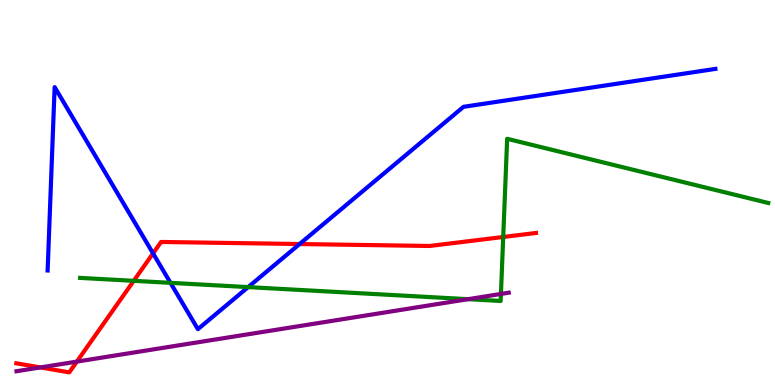[{'lines': ['blue', 'red'], 'intersections': [{'x': 1.97, 'y': 3.42}, {'x': 3.87, 'y': 3.66}]}, {'lines': ['green', 'red'], 'intersections': [{'x': 1.73, 'y': 2.71}, {'x': 6.49, 'y': 3.84}]}, {'lines': ['purple', 'red'], 'intersections': [{'x': 0.521, 'y': 0.456}, {'x': 0.992, 'y': 0.608}]}, {'lines': ['blue', 'green'], 'intersections': [{'x': 2.2, 'y': 2.65}, {'x': 3.2, 'y': 2.54}]}, {'lines': ['blue', 'purple'], 'intersections': []}, {'lines': ['green', 'purple'], 'intersections': [{'x': 6.04, 'y': 2.23}, {'x': 6.46, 'y': 2.37}]}]